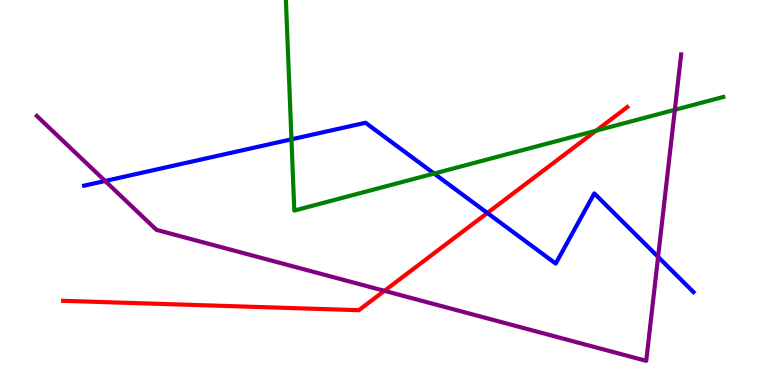[{'lines': ['blue', 'red'], 'intersections': [{'x': 6.29, 'y': 4.47}]}, {'lines': ['green', 'red'], 'intersections': [{'x': 7.69, 'y': 6.61}]}, {'lines': ['purple', 'red'], 'intersections': [{'x': 4.96, 'y': 2.45}]}, {'lines': ['blue', 'green'], 'intersections': [{'x': 3.76, 'y': 6.38}, {'x': 5.6, 'y': 5.49}]}, {'lines': ['blue', 'purple'], 'intersections': [{'x': 1.36, 'y': 5.3}, {'x': 8.49, 'y': 3.33}]}, {'lines': ['green', 'purple'], 'intersections': [{'x': 8.71, 'y': 7.15}]}]